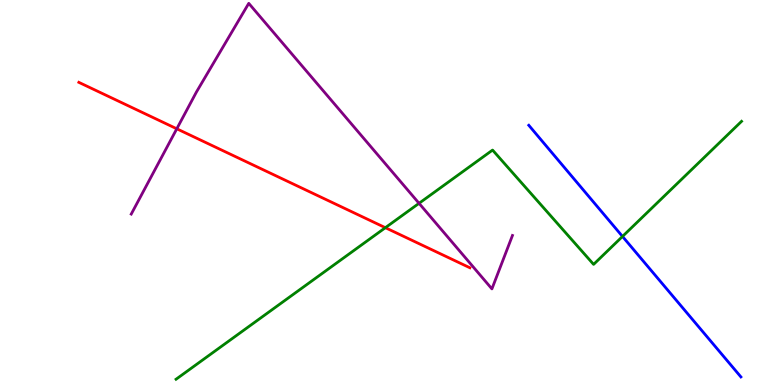[{'lines': ['blue', 'red'], 'intersections': []}, {'lines': ['green', 'red'], 'intersections': [{'x': 4.97, 'y': 4.09}]}, {'lines': ['purple', 'red'], 'intersections': [{'x': 2.28, 'y': 6.65}]}, {'lines': ['blue', 'green'], 'intersections': [{'x': 8.03, 'y': 3.86}]}, {'lines': ['blue', 'purple'], 'intersections': []}, {'lines': ['green', 'purple'], 'intersections': [{'x': 5.41, 'y': 4.72}]}]